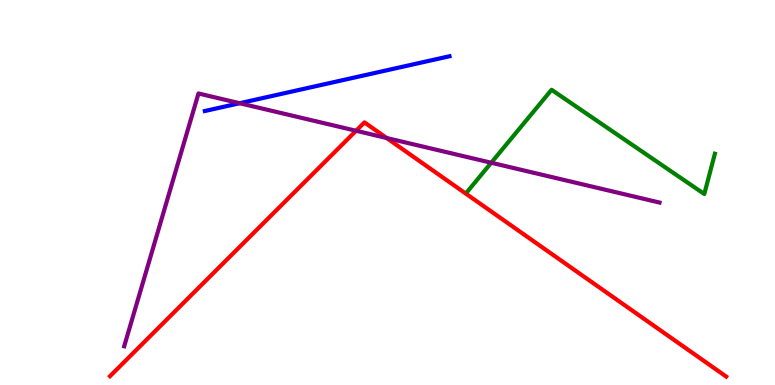[{'lines': ['blue', 'red'], 'intersections': []}, {'lines': ['green', 'red'], 'intersections': []}, {'lines': ['purple', 'red'], 'intersections': [{'x': 4.59, 'y': 6.6}, {'x': 4.99, 'y': 6.42}]}, {'lines': ['blue', 'green'], 'intersections': []}, {'lines': ['blue', 'purple'], 'intersections': [{'x': 3.09, 'y': 7.32}]}, {'lines': ['green', 'purple'], 'intersections': [{'x': 6.34, 'y': 5.77}]}]